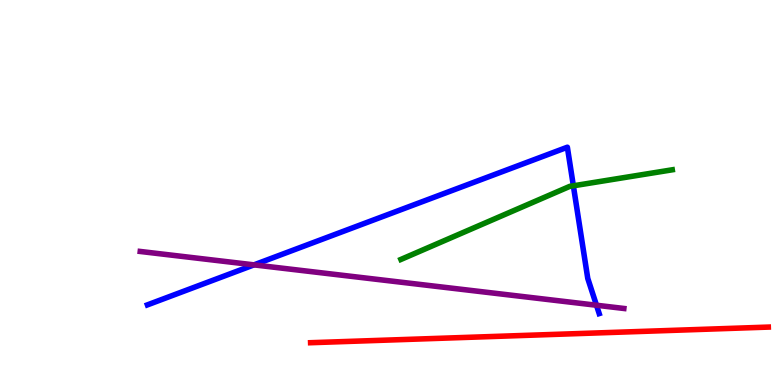[{'lines': ['blue', 'red'], 'intersections': []}, {'lines': ['green', 'red'], 'intersections': []}, {'lines': ['purple', 'red'], 'intersections': []}, {'lines': ['blue', 'green'], 'intersections': [{'x': 7.4, 'y': 5.17}]}, {'lines': ['blue', 'purple'], 'intersections': [{'x': 3.28, 'y': 3.12}, {'x': 7.7, 'y': 2.07}]}, {'lines': ['green', 'purple'], 'intersections': []}]